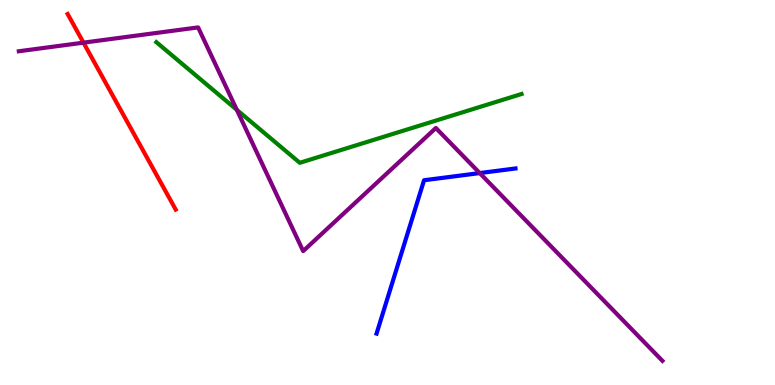[{'lines': ['blue', 'red'], 'intersections': []}, {'lines': ['green', 'red'], 'intersections': []}, {'lines': ['purple', 'red'], 'intersections': [{'x': 1.08, 'y': 8.89}]}, {'lines': ['blue', 'green'], 'intersections': []}, {'lines': ['blue', 'purple'], 'intersections': [{'x': 6.19, 'y': 5.5}]}, {'lines': ['green', 'purple'], 'intersections': [{'x': 3.06, 'y': 7.15}]}]